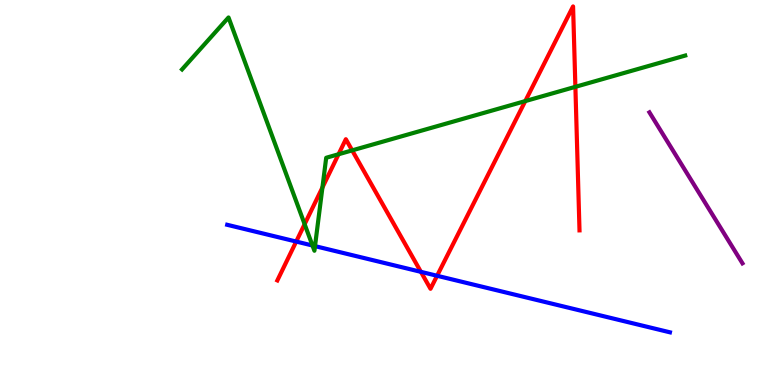[{'lines': ['blue', 'red'], 'intersections': [{'x': 3.82, 'y': 3.73}, {'x': 5.43, 'y': 2.94}, {'x': 5.64, 'y': 2.84}]}, {'lines': ['green', 'red'], 'intersections': [{'x': 3.93, 'y': 4.18}, {'x': 4.16, 'y': 5.13}, {'x': 4.37, 'y': 5.99}, {'x': 4.54, 'y': 6.09}, {'x': 6.78, 'y': 7.37}, {'x': 7.42, 'y': 7.74}]}, {'lines': ['purple', 'red'], 'intersections': []}, {'lines': ['blue', 'green'], 'intersections': [{'x': 4.03, 'y': 3.62}, {'x': 4.06, 'y': 3.61}]}, {'lines': ['blue', 'purple'], 'intersections': []}, {'lines': ['green', 'purple'], 'intersections': []}]